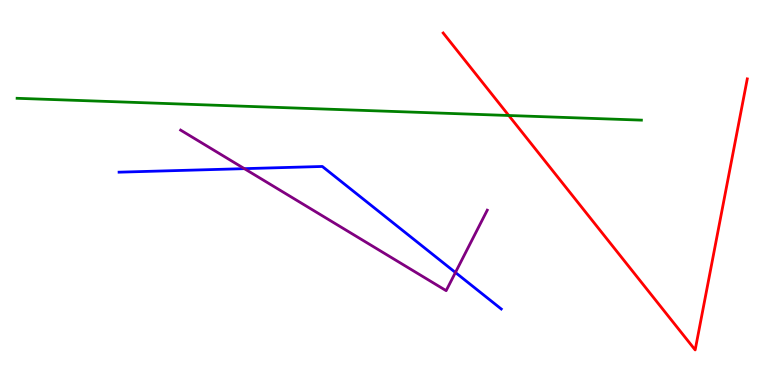[{'lines': ['blue', 'red'], 'intersections': []}, {'lines': ['green', 'red'], 'intersections': [{'x': 6.56, 'y': 7.0}]}, {'lines': ['purple', 'red'], 'intersections': []}, {'lines': ['blue', 'green'], 'intersections': []}, {'lines': ['blue', 'purple'], 'intersections': [{'x': 3.15, 'y': 5.62}, {'x': 5.88, 'y': 2.92}]}, {'lines': ['green', 'purple'], 'intersections': []}]